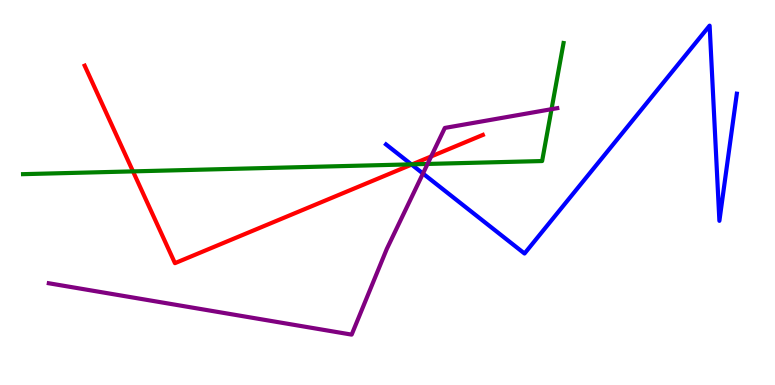[{'lines': ['blue', 'red'], 'intersections': [{'x': 5.31, 'y': 5.73}]}, {'lines': ['green', 'red'], 'intersections': [{'x': 1.72, 'y': 5.55}, {'x': 5.32, 'y': 5.73}]}, {'lines': ['purple', 'red'], 'intersections': [{'x': 5.56, 'y': 5.94}]}, {'lines': ['blue', 'green'], 'intersections': [{'x': 5.31, 'y': 5.73}]}, {'lines': ['blue', 'purple'], 'intersections': [{'x': 5.46, 'y': 5.49}]}, {'lines': ['green', 'purple'], 'intersections': [{'x': 5.52, 'y': 5.74}, {'x': 7.12, 'y': 7.16}]}]